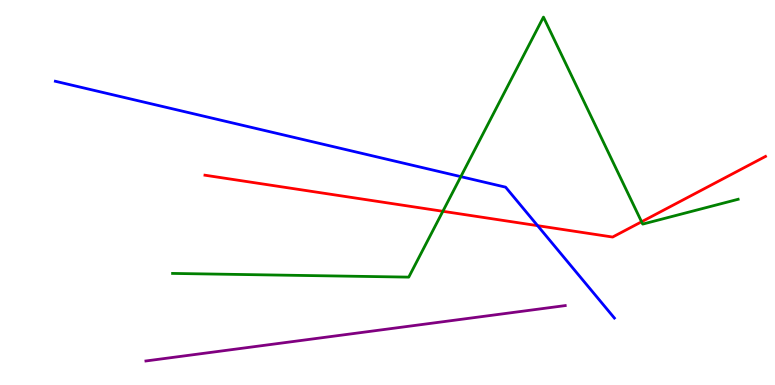[{'lines': ['blue', 'red'], 'intersections': [{'x': 6.94, 'y': 4.14}]}, {'lines': ['green', 'red'], 'intersections': [{'x': 5.71, 'y': 4.51}, {'x': 8.28, 'y': 4.24}]}, {'lines': ['purple', 'red'], 'intersections': []}, {'lines': ['blue', 'green'], 'intersections': [{'x': 5.95, 'y': 5.41}]}, {'lines': ['blue', 'purple'], 'intersections': []}, {'lines': ['green', 'purple'], 'intersections': []}]